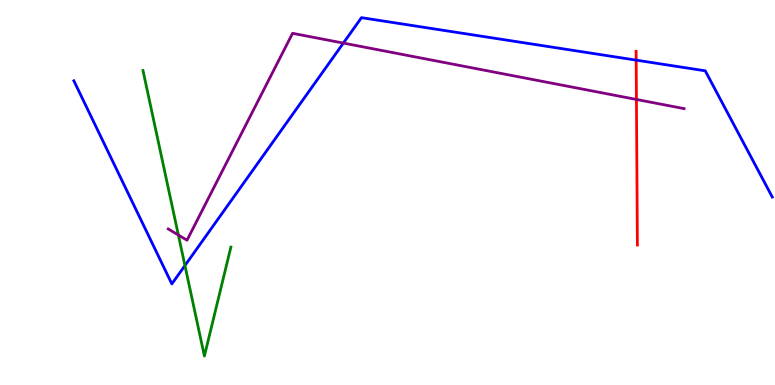[{'lines': ['blue', 'red'], 'intersections': [{'x': 8.21, 'y': 8.44}]}, {'lines': ['green', 'red'], 'intersections': []}, {'lines': ['purple', 'red'], 'intersections': [{'x': 8.21, 'y': 7.42}]}, {'lines': ['blue', 'green'], 'intersections': [{'x': 2.39, 'y': 3.1}]}, {'lines': ['blue', 'purple'], 'intersections': [{'x': 4.43, 'y': 8.88}]}, {'lines': ['green', 'purple'], 'intersections': [{'x': 2.3, 'y': 3.9}]}]